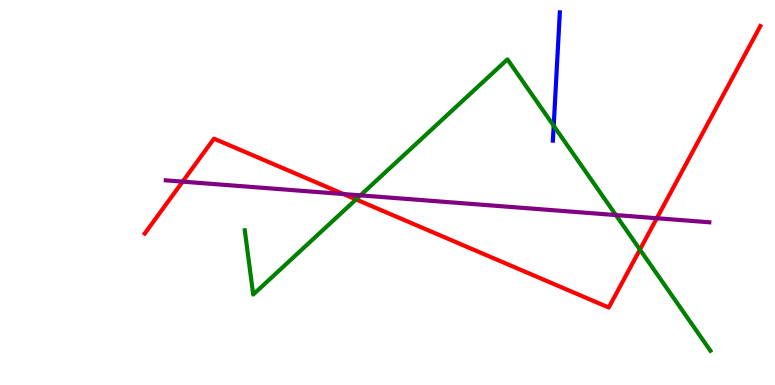[{'lines': ['blue', 'red'], 'intersections': []}, {'lines': ['green', 'red'], 'intersections': [{'x': 4.59, 'y': 4.82}, {'x': 8.26, 'y': 3.52}]}, {'lines': ['purple', 'red'], 'intersections': [{'x': 2.36, 'y': 5.28}, {'x': 4.43, 'y': 4.96}, {'x': 8.48, 'y': 4.33}]}, {'lines': ['blue', 'green'], 'intersections': [{'x': 7.14, 'y': 6.73}]}, {'lines': ['blue', 'purple'], 'intersections': []}, {'lines': ['green', 'purple'], 'intersections': [{'x': 4.65, 'y': 4.93}, {'x': 7.95, 'y': 4.41}]}]